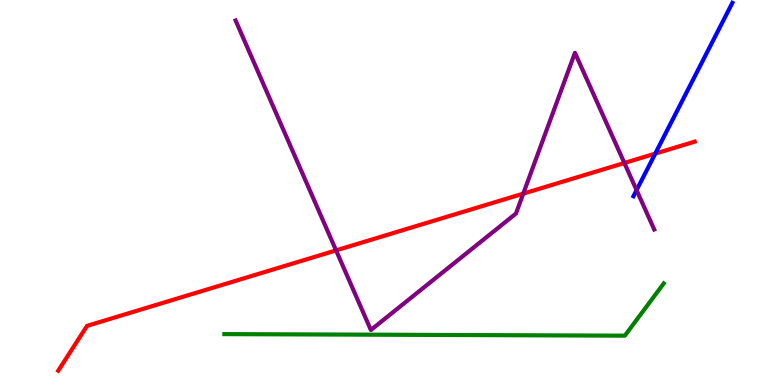[{'lines': ['blue', 'red'], 'intersections': [{'x': 8.45, 'y': 6.01}]}, {'lines': ['green', 'red'], 'intersections': []}, {'lines': ['purple', 'red'], 'intersections': [{'x': 4.34, 'y': 3.5}, {'x': 6.75, 'y': 4.97}, {'x': 8.06, 'y': 5.77}]}, {'lines': ['blue', 'green'], 'intersections': []}, {'lines': ['blue', 'purple'], 'intersections': [{'x': 8.21, 'y': 5.06}]}, {'lines': ['green', 'purple'], 'intersections': []}]